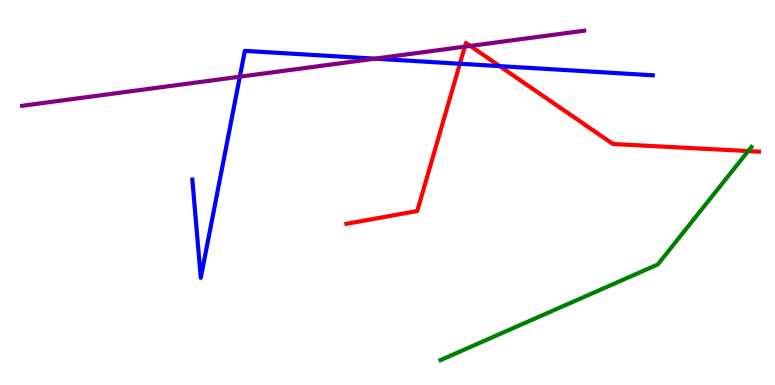[{'lines': ['blue', 'red'], 'intersections': [{'x': 5.93, 'y': 8.34}, {'x': 6.45, 'y': 8.28}]}, {'lines': ['green', 'red'], 'intersections': [{'x': 9.65, 'y': 6.08}]}, {'lines': ['purple', 'red'], 'intersections': [{'x': 6.0, 'y': 8.79}, {'x': 6.07, 'y': 8.81}]}, {'lines': ['blue', 'green'], 'intersections': []}, {'lines': ['blue', 'purple'], 'intersections': [{'x': 3.09, 'y': 8.01}, {'x': 4.84, 'y': 8.48}]}, {'lines': ['green', 'purple'], 'intersections': []}]